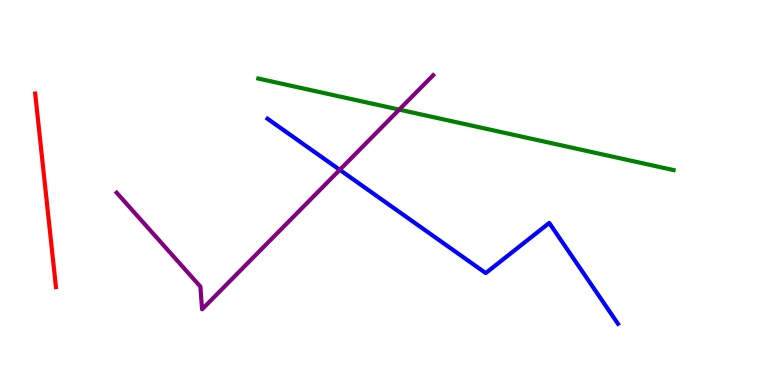[{'lines': ['blue', 'red'], 'intersections': []}, {'lines': ['green', 'red'], 'intersections': []}, {'lines': ['purple', 'red'], 'intersections': []}, {'lines': ['blue', 'green'], 'intersections': []}, {'lines': ['blue', 'purple'], 'intersections': [{'x': 4.38, 'y': 5.59}]}, {'lines': ['green', 'purple'], 'intersections': [{'x': 5.15, 'y': 7.15}]}]